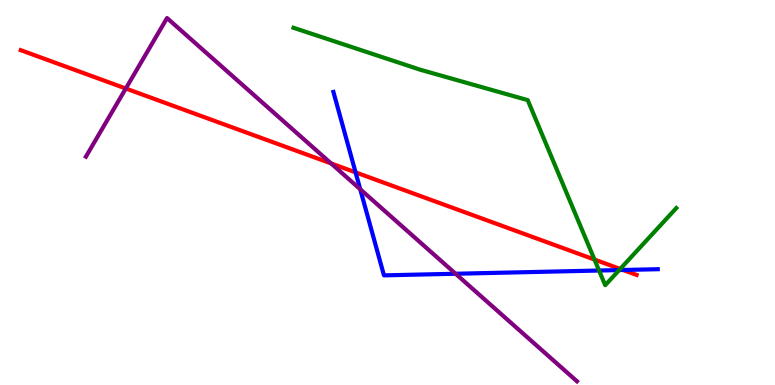[{'lines': ['blue', 'red'], 'intersections': [{'x': 4.59, 'y': 5.52}, {'x': 8.04, 'y': 2.99}]}, {'lines': ['green', 'red'], 'intersections': [{'x': 7.67, 'y': 3.26}, {'x': 8.0, 'y': 3.01}]}, {'lines': ['purple', 'red'], 'intersections': [{'x': 1.62, 'y': 7.7}, {'x': 4.27, 'y': 5.75}]}, {'lines': ['blue', 'green'], 'intersections': [{'x': 7.73, 'y': 2.97}, {'x': 7.99, 'y': 2.99}]}, {'lines': ['blue', 'purple'], 'intersections': [{'x': 4.65, 'y': 5.08}, {'x': 5.88, 'y': 2.89}]}, {'lines': ['green', 'purple'], 'intersections': []}]